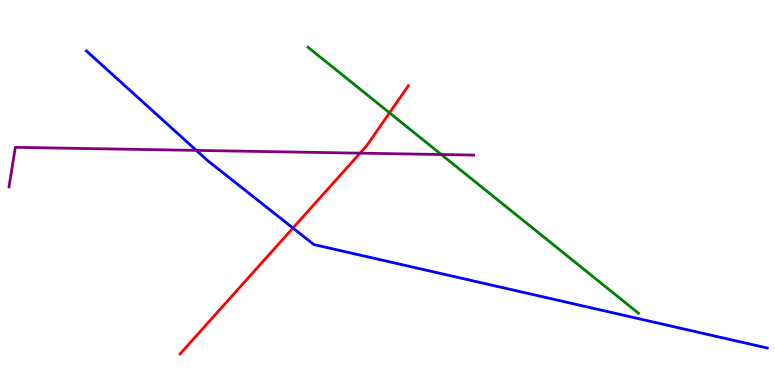[{'lines': ['blue', 'red'], 'intersections': [{'x': 3.78, 'y': 4.08}]}, {'lines': ['green', 'red'], 'intersections': [{'x': 5.03, 'y': 7.07}]}, {'lines': ['purple', 'red'], 'intersections': [{'x': 4.65, 'y': 6.02}]}, {'lines': ['blue', 'green'], 'intersections': []}, {'lines': ['blue', 'purple'], 'intersections': [{'x': 2.53, 'y': 6.09}]}, {'lines': ['green', 'purple'], 'intersections': [{'x': 5.69, 'y': 5.99}]}]